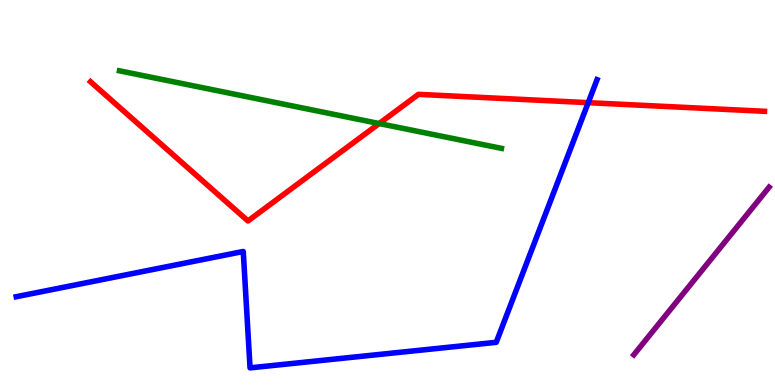[{'lines': ['blue', 'red'], 'intersections': [{'x': 7.59, 'y': 7.33}]}, {'lines': ['green', 'red'], 'intersections': [{'x': 4.89, 'y': 6.79}]}, {'lines': ['purple', 'red'], 'intersections': []}, {'lines': ['blue', 'green'], 'intersections': []}, {'lines': ['blue', 'purple'], 'intersections': []}, {'lines': ['green', 'purple'], 'intersections': []}]